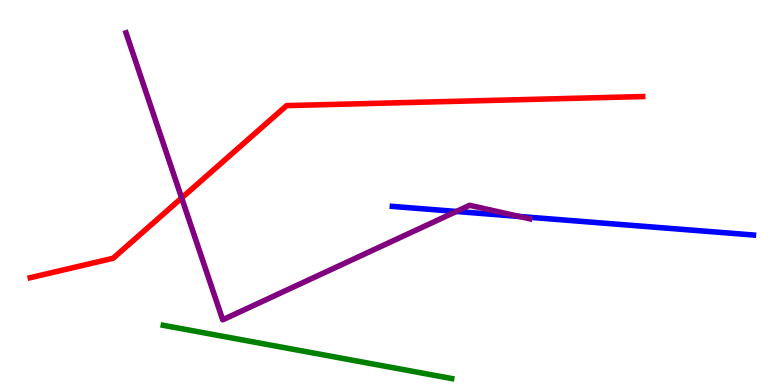[{'lines': ['blue', 'red'], 'intersections': []}, {'lines': ['green', 'red'], 'intersections': []}, {'lines': ['purple', 'red'], 'intersections': [{'x': 2.34, 'y': 4.86}]}, {'lines': ['blue', 'green'], 'intersections': []}, {'lines': ['blue', 'purple'], 'intersections': [{'x': 5.89, 'y': 4.51}, {'x': 6.7, 'y': 4.38}]}, {'lines': ['green', 'purple'], 'intersections': []}]